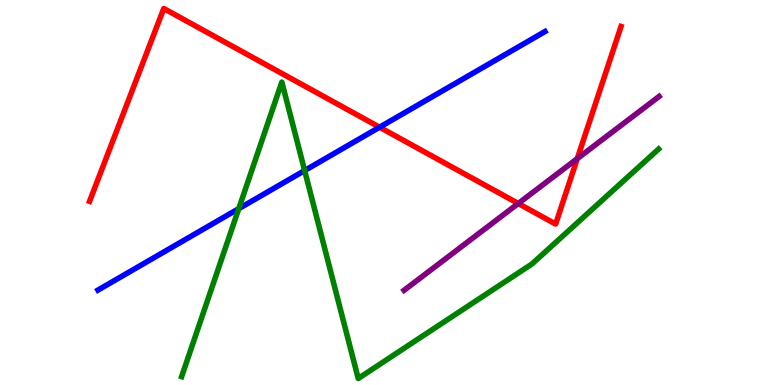[{'lines': ['blue', 'red'], 'intersections': [{'x': 4.9, 'y': 6.7}]}, {'lines': ['green', 'red'], 'intersections': []}, {'lines': ['purple', 'red'], 'intersections': [{'x': 6.69, 'y': 4.71}, {'x': 7.45, 'y': 5.88}]}, {'lines': ['blue', 'green'], 'intersections': [{'x': 3.08, 'y': 4.58}, {'x': 3.93, 'y': 5.57}]}, {'lines': ['blue', 'purple'], 'intersections': []}, {'lines': ['green', 'purple'], 'intersections': []}]